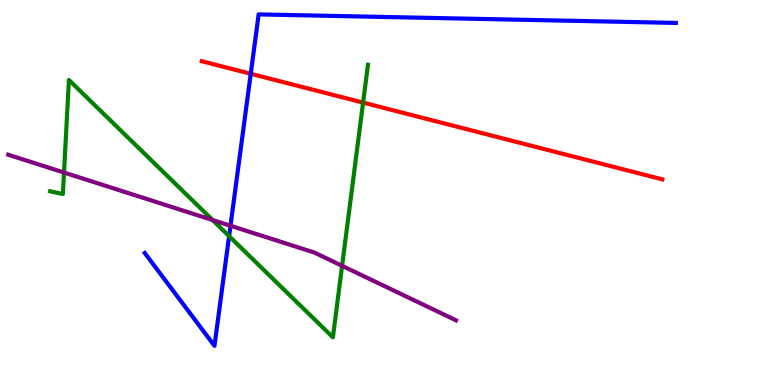[{'lines': ['blue', 'red'], 'intersections': [{'x': 3.24, 'y': 8.08}]}, {'lines': ['green', 'red'], 'intersections': [{'x': 4.69, 'y': 7.34}]}, {'lines': ['purple', 'red'], 'intersections': []}, {'lines': ['blue', 'green'], 'intersections': [{'x': 2.96, 'y': 3.87}]}, {'lines': ['blue', 'purple'], 'intersections': [{'x': 2.97, 'y': 4.14}]}, {'lines': ['green', 'purple'], 'intersections': [{'x': 0.826, 'y': 5.52}, {'x': 2.74, 'y': 4.29}, {'x': 4.41, 'y': 3.1}]}]